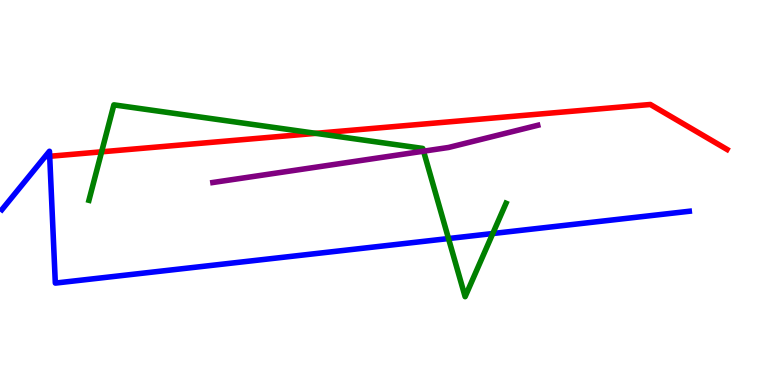[{'lines': ['blue', 'red'], 'intersections': [{'x': 0.641, 'y': 5.94}]}, {'lines': ['green', 'red'], 'intersections': [{'x': 1.31, 'y': 6.06}, {'x': 4.07, 'y': 6.54}]}, {'lines': ['purple', 'red'], 'intersections': []}, {'lines': ['blue', 'green'], 'intersections': [{'x': 5.79, 'y': 3.8}, {'x': 6.36, 'y': 3.93}]}, {'lines': ['blue', 'purple'], 'intersections': []}, {'lines': ['green', 'purple'], 'intersections': [{'x': 5.47, 'y': 6.07}]}]